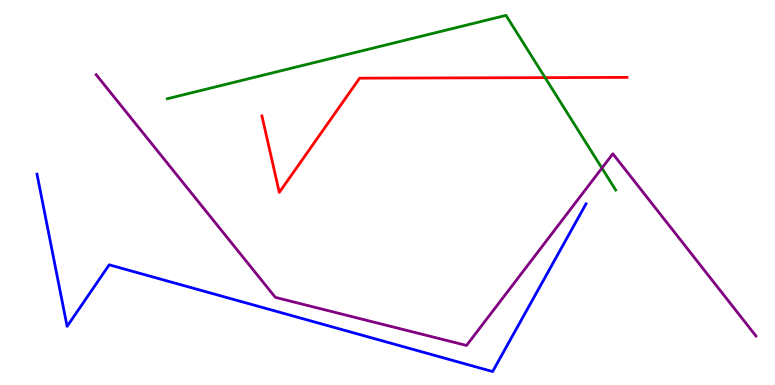[{'lines': ['blue', 'red'], 'intersections': []}, {'lines': ['green', 'red'], 'intersections': [{'x': 7.03, 'y': 7.98}]}, {'lines': ['purple', 'red'], 'intersections': []}, {'lines': ['blue', 'green'], 'intersections': []}, {'lines': ['blue', 'purple'], 'intersections': []}, {'lines': ['green', 'purple'], 'intersections': [{'x': 7.77, 'y': 5.63}]}]